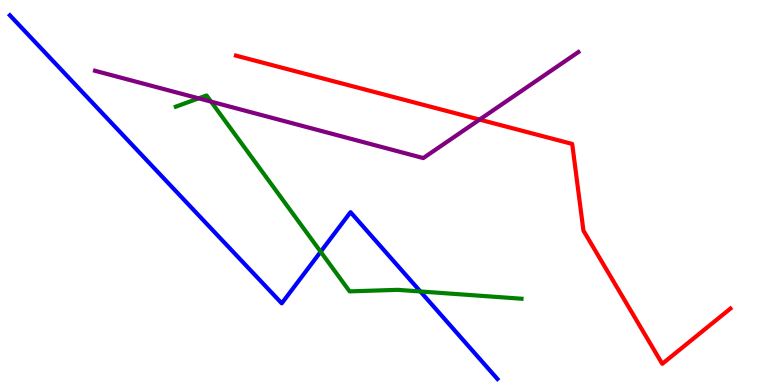[{'lines': ['blue', 'red'], 'intersections': []}, {'lines': ['green', 'red'], 'intersections': []}, {'lines': ['purple', 'red'], 'intersections': [{'x': 6.19, 'y': 6.89}]}, {'lines': ['blue', 'green'], 'intersections': [{'x': 4.14, 'y': 3.46}, {'x': 5.42, 'y': 2.43}]}, {'lines': ['blue', 'purple'], 'intersections': []}, {'lines': ['green', 'purple'], 'intersections': [{'x': 2.56, 'y': 7.45}, {'x': 2.72, 'y': 7.36}]}]